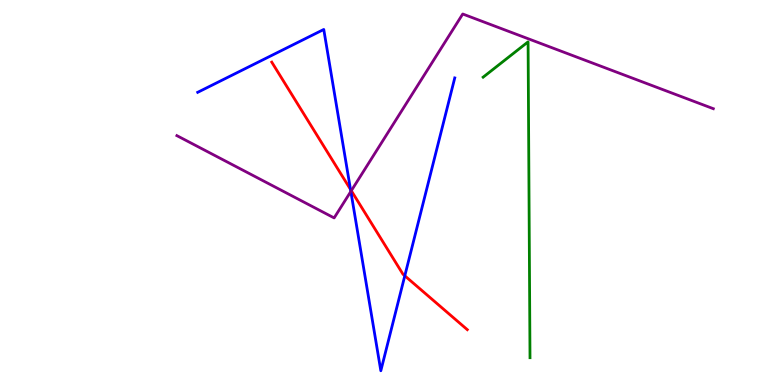[{'lines': ['blue', 'red'], 'intersections': [{'x': 4.52, 'y': 5.08}, {'x': 5.22, 'y': 2.84}]}, {'lines': ['green', 'red'], 'intersections': []}, {'lines': ['purple', 'red'], 'intersections': [{'x': 4.53, 'y': 5.05}]}, {'lines': ['blue', 'green'], 'intersections': []}, {'lines': ['blue', 'purple'], 'intersections': [{'x': 4.53, 'y': 5.03}]}, {'lines': ['green', 'purple'], 'intersections': []}]